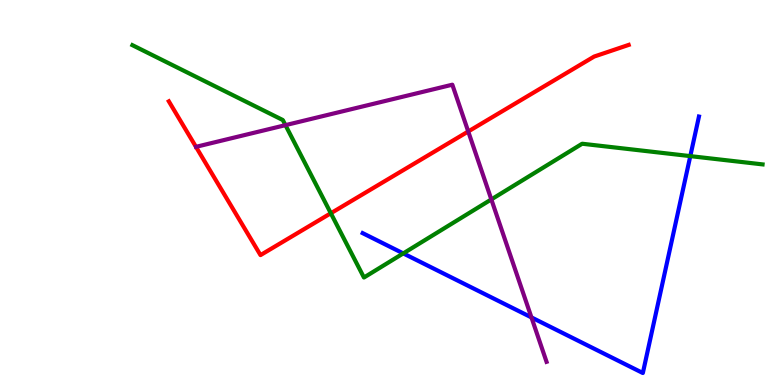[{'lines': ['blue', 'red'], 'intersections': []}, {'lines': ['green', 'red'], 'intersections': [{'x': 4.27, 'y': 4.46}]}, {'lines': ['purple', 'red'], 'intersections': [{'x': 6.04, 'y': 6.58}]}, {'lines': ['blue', 'green'], 'intersections': [{'x': 5.2, 'y': 3.42}, {'x': 8.91, 'y': 5.95}]}, {'lines': ['blue', 'purple'], 'intersections': [{'x': 6.86, 'y': 1.76}]}, {'lines': ['green', 'purple'], 'intersections': [{'x': 3.68, 'y': 6.75}, {'x': 6.34, 'y': 4.82}]}]